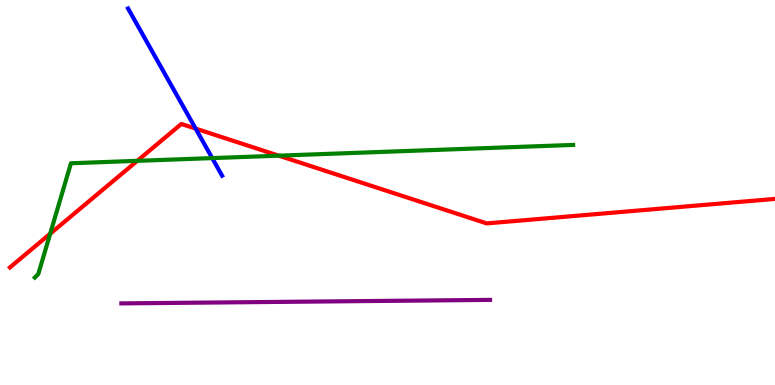[{'lines': ['blue', 'red'], 'intersections': [{'x': 2.52, 'y': 6.66}]}, {'lines': ['green', 'red'], 'intersections': [{'x': 0.647, 'y': 3.93}, {'x': 1.77, 'y': 5.82}, {'x': 3.6, 'y': 5.96}]}, {'lines': ['purple', 'red'], 'intersections': []}, {'lines': ['blue', 'green'], 'intersections': [{'x': 2.74, 'y': 5.89}]}, {'lines': ['blue', 'purple'], 'intersections': []}, {'lines': ['green', 'purple'], 'intersections': []}]